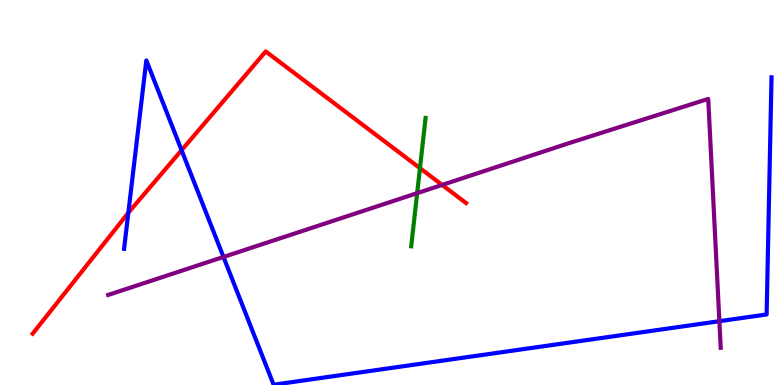[{'lines': ['blue', 'red'], 'intersections': [{'x': 1.66, 'y': 4.47}, {'x': 2.34, 'y': 6.1}]}, {'lines': ['green', 'red'], 'intersections': [{'x': 5.42, 'y': 5.63}]}, {'lines': ['purple', 'red'], 'intersections': [{'x': 5.7, 'y': 5.2}]}, {'lines': ['blue', 'green'], 'intersections': []}, {'lines': ['blue', 'purple'], 'intersections': [{'x': 2.88, 'y': 3.33}, {'x': 9.28, 'y': 1.66}]}, {'lines': ['green', 'purple'], 'intersections': [{'x': 5.38, 'y': 4.98}]}]